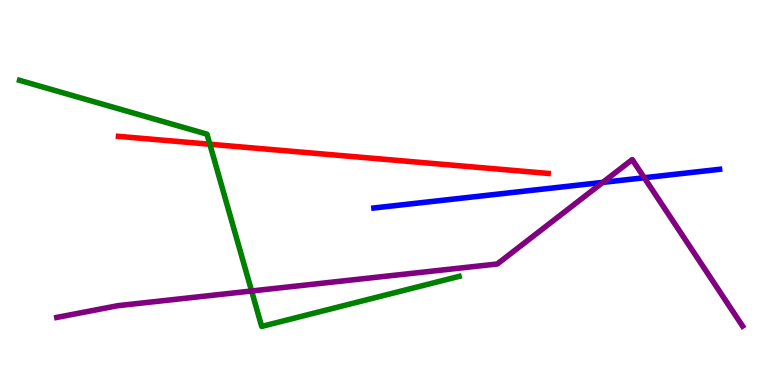[{'lines': ['blue', 'red'], 'intersections': []}, {'lines': ['green', 'red'], 'intersections': [{'x': 2.71, 'y': 6.25}]}, {'lines': ['purple', 'red'], 'intersections': []}, {'lines': ['blue', 'green'], 'intersections': []}, {'lines': ['blue', 'purple'], 'intersections': [{'x': 7.78, 'y': 5.26}, {'x': 8.31, 'y': 5.38}]}, {'lines': ['green', 'purple'], 'intersections': [{'x': 3.25, 'y': 2.44}]}]